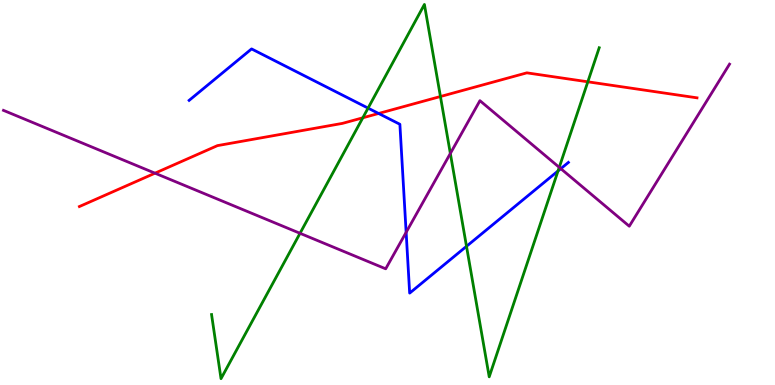[{'lines': ['blue', 'red'], 'intersections': [{'x': 4.89, 'y': 7.05}]}, {'lines': ['green', 'red'], 'intersections': [{'x': 4.68, 'y': 6.94}, {'x': 5.68, 'y': 7.49}, {'x': 7.58, 'y': 7.88}]}, {'lines': ['purple', 'red'], 'intersections': [{'x': 2.0, 'y': 5.5}]}, {'lines': ['blue', 'green'], 'intersections': [{'x': 4.75, 'y': 7.19}, {'x': 6.02, 'y': 3.6}, {'x': 7.2, 'y': 5.56}]}, {'lines': ['blue', 'purple'], 'intersections': [{'x': 5.24, 'y': 3.97}, {'x': 7.24, 'y': 5.62}]}, {'lines': ['green', 'purple'], 'intersections': [{'x': 3.87, 'y': 3.94}, {'x': 5.81, 'y': 6.01}, {'x': 7.22, 'y': 5.65}]}]